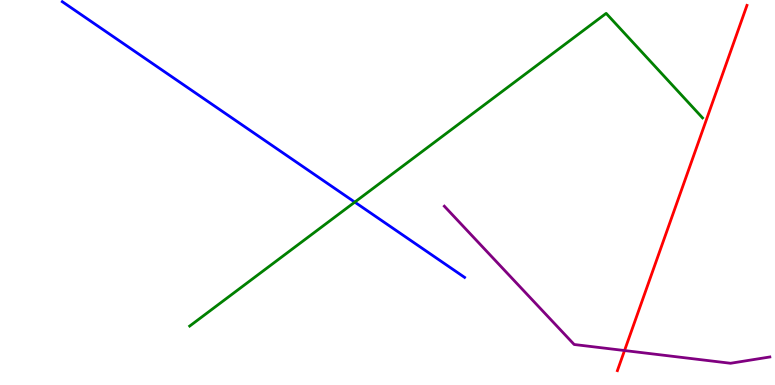[{'lines': ['blue', 'red'], 'intersections': []}, {'lines': ['green', 'red'], 'intersections': []}, {'lines': ['purple', 'red'], 'intersections': [{'x': 8.06, 'y': 0.895}]}, {'lines': ['blue', 'green'], 'intersections': [{'x': 4.58, 'y': 4.75}]}, {'lines': ['blue', 'purple'], 'intersections': []}, {'lines': ['green', 'purple'], 'intersections': []}]